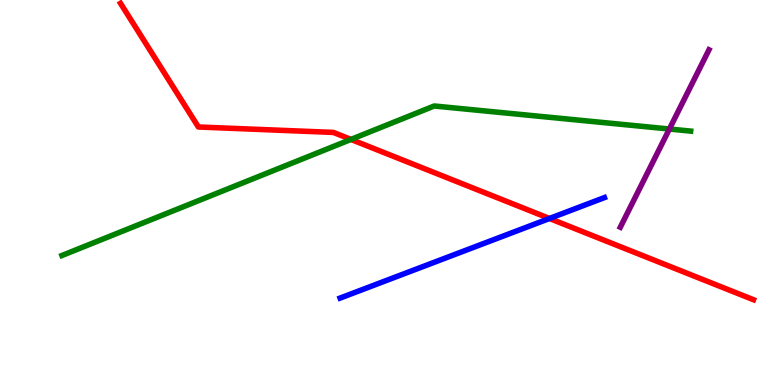[{'lines': ['blue', 'red'], 'intersections': [{'x': 7.09, 'y': 4.33}]}, {'lines': ['green', 'red'], 'intersections': [{'x': 4.53, 'y': 6.38}]}, {'lines': ['purple', 'red'], 'intersections': []}, {'lines': ['blue', 'green'], 'intersections': []}, {'lines': ['blue', 'purple'], 'intersections': []}, {'lines': ['green', 'purple'], 'intersections': [{'x': 8.64, 'y': 6.65}]}]